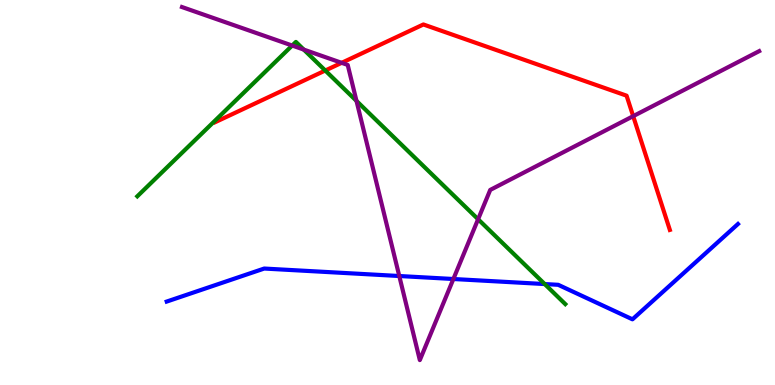[{'lines': ['blue', 'red'], 'intersections': []}, {'lines': ['green', 'red'], 'intersections': [{'x': 4.2, 'y': 8.17}]}, {'lines': ['purple', 'red'], 'intersections': [{'x': 4.41, 'y': 8.37}, {'x': 8.17, 'y': 6.98}]}, {'lines': ['blue', 'green'], 'intersections': [{'x': 7.03, 'y': 2.62}]}, {'lines': ['blue', 'purple'], 'intersections': [{'x': 5.15, 'y': 2.83}, {'x': 5.85, 'y': 2.75}]}, {'lines': ['green', 'purple'], 'intersections': [{'x': 3.77, 'y': 8.82}, {'x': 3.92, 'y': 8.71}, {'x': 4.6, 'y': 7.38}, {'x': 6.17, 'y': 4.31}]}]